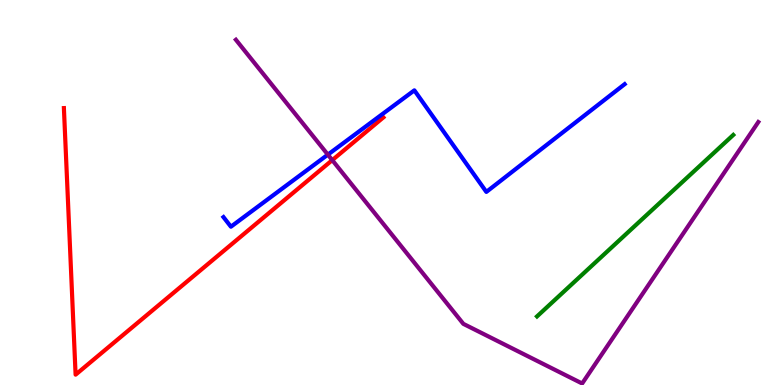[{'lines': ['blue', 'red'], 'intersections': []}, {'lines': ['green', 'red'], 'intersections': []}, {'lines': ['purple', 'red'], 'intersections': [{'x': 4.29, 'y': 5.84}]}, {'lines': ['blue', 'green'], 'intersections': []}, {'lines': ['blue', 'purple'], 'intersections': [{'x': 4.23, 'y': 5.98}]}, {'lines': ['green', 'purple'], 'intersections': []}]